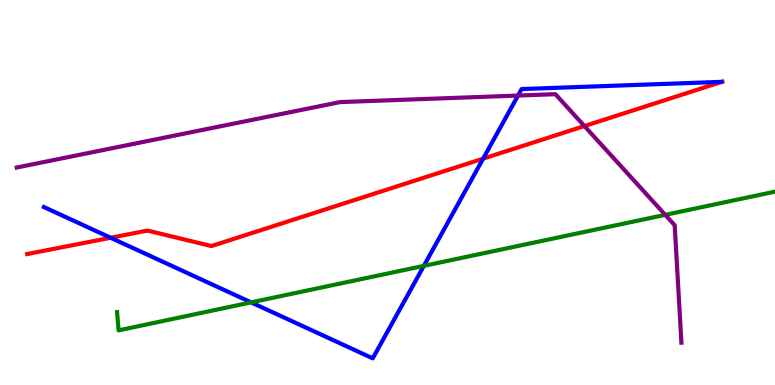[{'lines': ['blue', 'red'], 'intersections': [{'x': 1.43, 'y': 3.82}, {'x': 6.23, 'y': 5.88}]}, {'lines': ['green', 'red'], 'intersections': []}, {'lines': ['purple', 'red'], 'intersections': [{'x': 7.54, 'y': 6.73}]}, {'lines': ['blue', 'green'], 'intersections': [{'x': 3.24, 'y': 2.15}, {'x': 5.47, 'y': 3.09}]}, {'lines': ['blue', 'purple'], 'intersections': [{'x': 6.68, 'y': 7.52}]}, {'lines': ['green', 'purple'], 'intersections': [{'x': 8.58, 'y': 4.42}]}]